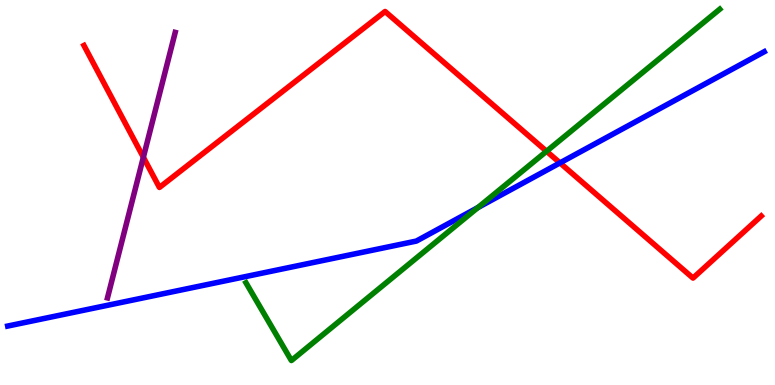[{'lines': ['blue', 'red'], 'intersections': [{'x': 7.23, 'y': 5.77}]}, {'lines': ['green', 'red'], 'intersections': [{'x': 7.05, 'y': 6.07}]}, {'lines': ['purple', 'red'], 'intersections': [{'x': 1.85, 'y': 5.92}]}, {'lines': ['blue', 'green'], 'intersections': [{'x': 6.17, 'y': 4.61}]}, {'lines': ['blue', 'purple'], 'intersections': []}, {'lines': ['green', 'purple'], 'intersections': []}]